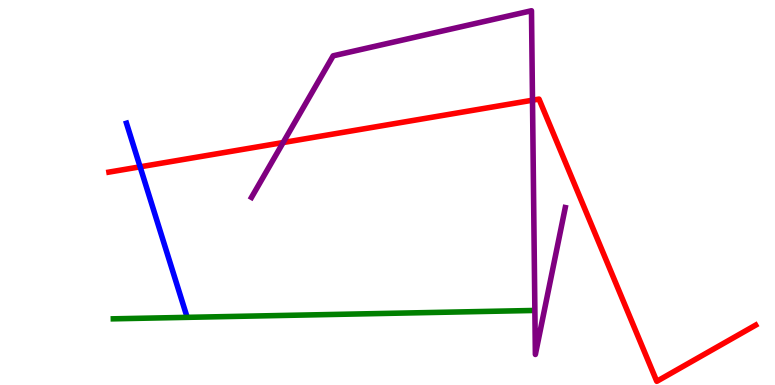[{'lines': ['blue', 'red'], 'intersections': [{'x': 1.81, 'y': 5.67}]}, {'lines': ['green', 'red'], 'intersections': []}, {'lines': ['purple', 'red'], 'intersections': [{'x': 3.65, 'y': 6.3}, {'x': 6.87, 'y': 7.4}]}, {'lines': ['blue', 'green'], 'intersections': []}, {'lines': ['blue', 'purple'], 'intersections': []}, {'lines': ['green', 'purple'], 'intersections': []}]